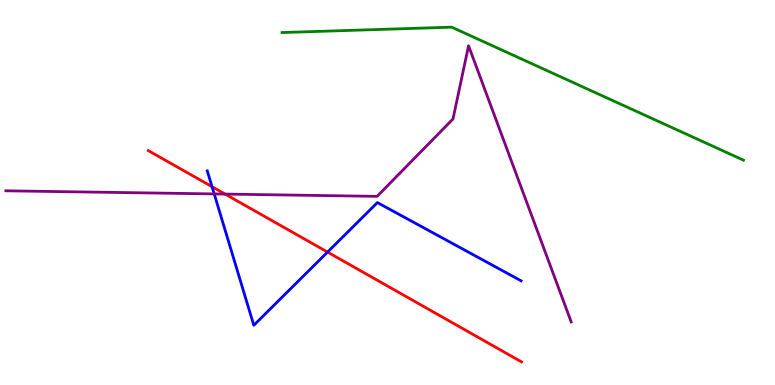[{'lines': ['blue', 'red'], 'intersections': [{'x': 2.74, 'y': 5.15}, {'x': 4.23, 'y': 3.45}]}, {'lines': ['green', 'red'], 'intersections': []}, {'lines': ['purple', 'red'], 'intersections': [{'x': 2.9, 'y': 4.96}]}, {'lines': ['blue', 'green'], 'intersections': []}, {'lines': ['blue', 'purple'], 'intersections': [{'x': 2.76, 'y': 4.96}]}, {'lines': ['green', 'purple'], 'intersections': []}]